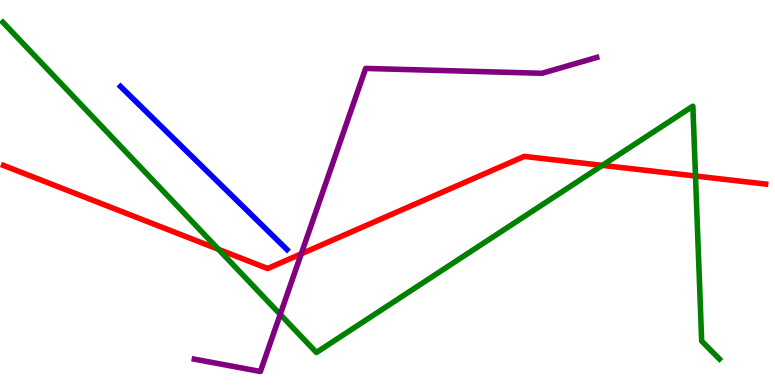[{'lines': ['blue', 'red'], 'intersections': []}, {'lines': ['green', 'red'], 'intersections': [{'x': 2.82, 'y': 3.52}, {'x': 7.77, 'y': 5.7}, {'x': 8.97, 'y': 5.43}]}, {'lines': ['purple', 'red'], 'intersections': [{'x': 3.89, 'y': 3.41}]}, {'lines': ['blue', 'green'], 'intersections': []}, {'lines': ['blue', 'purple'], 'intersections': []}, {'lines': ['green', 'purple'], 'intersections': [{'x': 3.62, 'y': 1.83}]}]